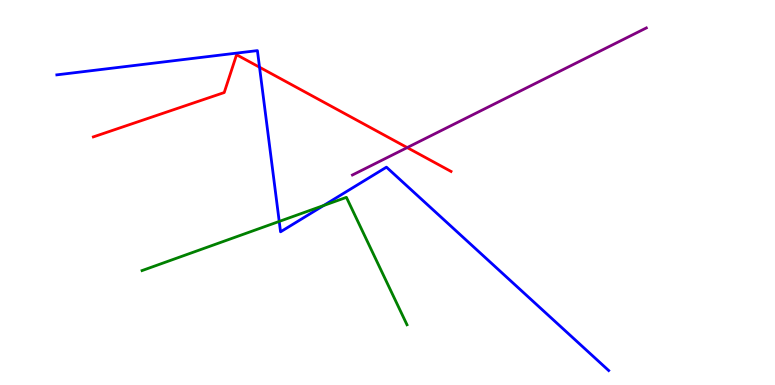[{'lines': ['blue', 'red'], 'intersections': [{'x': 3.35, 'y': 8.25}]}, {'lines': ['green', 'red'], 'intersections': []}, {'lines': ['purple', 'red'], 'intersections': [{'x': 5.25, 'y': 6.17}]}, {'lines': ['blue', 'green'], 'intersections': [{'x': 3.6, 'y': 4.25}, {'x': 4.18, 'y': 4.66}]}, {'lines': ['blue', 'purple'], 'intersections': []}, {'lines': ['green', 'purple'], 'intersections': []}]